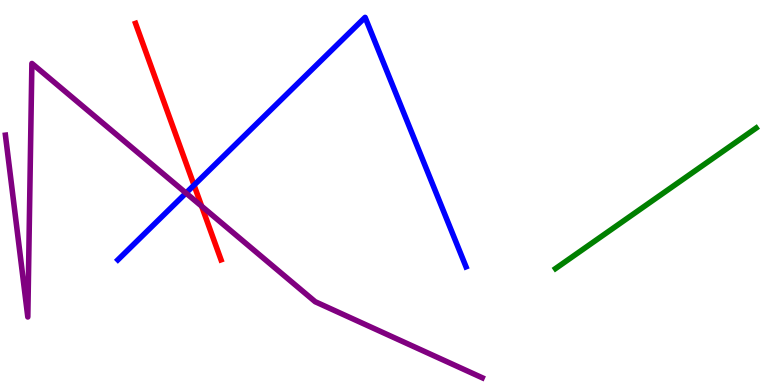[{'lines': ['blue', 'red'], 'intersections': [{'x': 2.5, 'y': 5.19}]}, {'lines': ['green', 'red'], 'intersections': []}, {'lines': ['purple', 'red'], 'intersections': [{'x': 2.6, 'y': 4.64}]}, {'lines': ['blue', 'green'], 'intersections': []}, {'lines': ['blue', 'purple'], 'intersections': [{'x': 2.4, 'y': 4.99}]}, {'lines': ['green', 'purple'], 'intersections': []}]